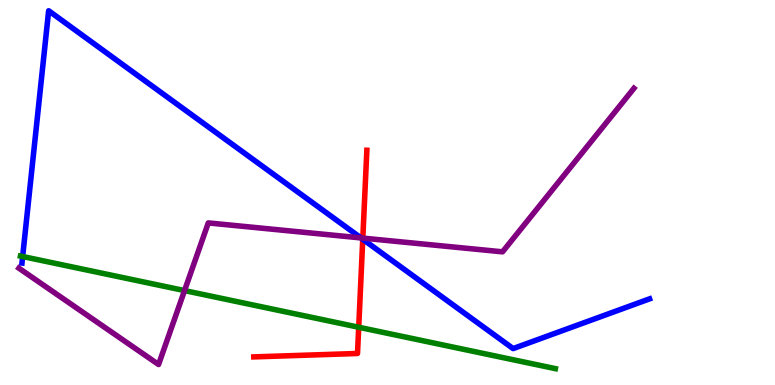[{'lines': ['blue', 'red'], 'intersections': [{'x': 4.68, 'y': 3.79}]}, {'lines': ['green', 'red'], 'intersections': [{'x': 4.63, 'y': 1.5}]}, {'lines': ['purple', 'red'], 'intersections': [{'x': 4.68, 'y': 3.82}]}, {'lines': ['blue', 'green'], 'intersections': [{'x': 0.292, 'y': 3.34}]}, {'lines': ['blue', 'purple'], 'intersections': [{'x': 4.66, 'y': 3.82}]}, {'lines': ['green', 'purple'], 'intersections': [{'x': 2.38, 'y': 2.45}]}]